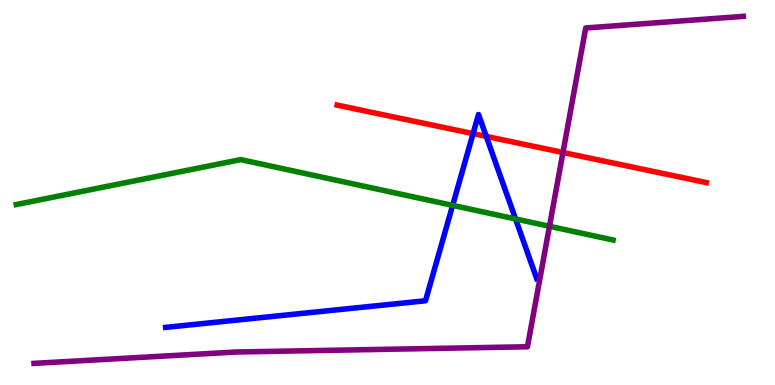[{'lines': ['blue', 'red'], 'intersections': [{'x': 6.1, 'y': 6.53}, {'x': 6.27, 'y': 6.46}]}, {'lines': ['green', 'red'], 'intersections': []}, {'lines': ['purple', 'red'], 'intersections': [{'x': 7.26, 'y': 6.04}]}, {'lines': ['blue', 'green'], 'intersections': [{'x': 5.84, 'y': 4.67}, {'x': 6.65, 'y': 4.31}]}, {'lines': ['blue', 'purple'], 'intersections': []}, {'lines': ['green', 'purple'], 'intersections': [{'x': 7.09, 'y': 4.12}]}]